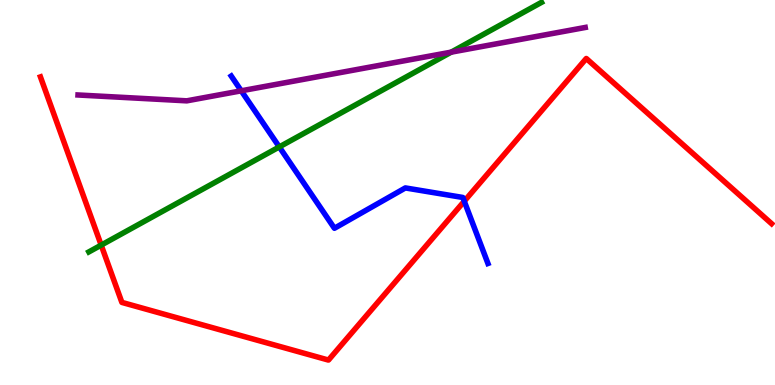[{'lines': ['blue', 'red'], 'intersections': [{'x': 5.99, 'y': 4.77}]}, {'lines': ['green', 'red'], 'intersections': [{'x': 1.31, 'y': 3.63}]}, {'lines': ['purple', 'red'], 'intersections': []}, {'lines': ['blue', 'green'], 'intersections': [{'x': 3.6, 'y': 6.18}]}, {'lines': ['blue', 'purple'], 'intersections': [{'x': 3.11, 'y': 7.64}]}, {'lines': ['green', 'purple'], 'intersections': [{'x': 5.82, 'y': 8.65}]}]